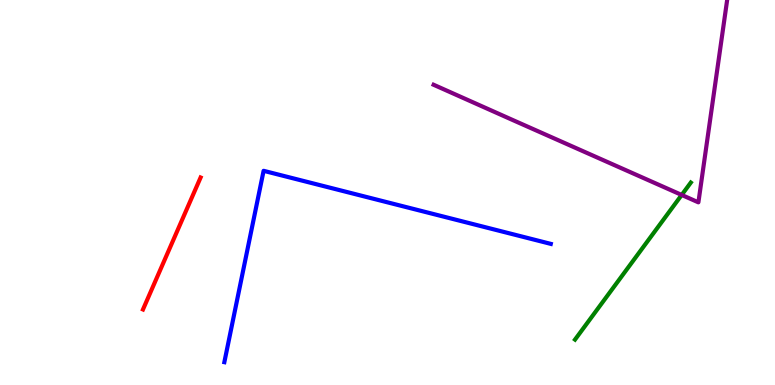[{'lines': ['blue', 'red'], 'intersections': []}, {'lines': ['green', 'red'], 'intersections': []}, {'lines': ['purple', 'red'], 'intersections': []}, {'lines': ['blue', 'green'], 'intersections': []}, {'lines': ['blue', 'purple'], 'intersections': []}, {'lines': ['green', 'purple'], 'intersections': [{'x': 8.8, 'y': 4.94}]}]